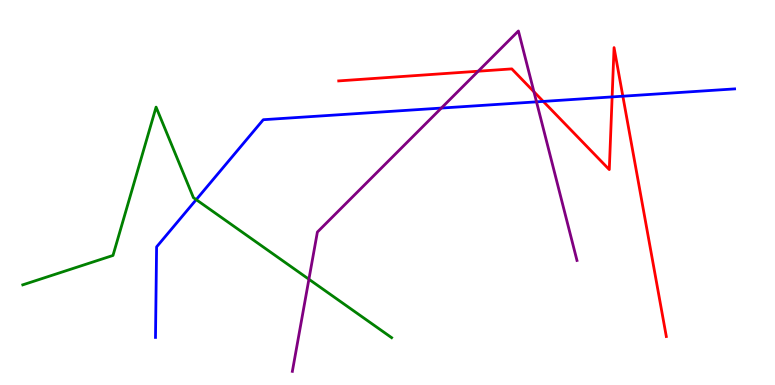[{'lines': ['blue', 'red'], 'intersections': [{'x': 7.01, 'y': 7.37}, {'x': 7.9, 'y': 7.48}, {'x': 8.04, 'y': 7.5}]}, {'lines': ['green', 'red'], 'intersections': []}, {'lines': ['purple', 'red'], 'intersections': [{'x': 6.17, 'y': 8.15}, {'x': 6.89, 'y': 7.62}]}, {'lines': ['blue', 'green'], 'intersections': [{'x': 2.53, 'y': 4.81}]}, {'lines': ['blue', 'purple'], 'intersections': [{'x': 5.69, 'y': 7.19}, {'x': 6.92, 'y': 7.35}]}, {'lines': ['green', 'purple'], 'intersections': [{'x': 3.99, 'y': 2.75}]}]